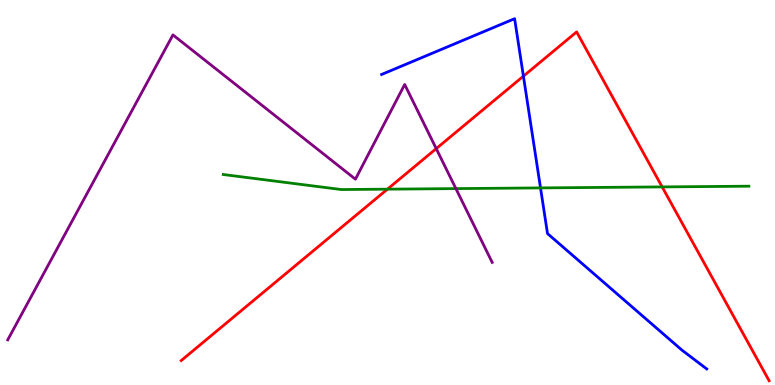[{'lines': ['blue', 'red'], 'intersections': [{'x': 6.75, 'y': 8.02}]}, {'lines': ['green', 'red'], 'intersections': [{'x': 5.0, 'y': 5.09}, {'x': 8.54, 'y': 5.15}]}, {'lines': ['purple', 'red'], 'intersections': [{'x': 5.63, 'y': 6.14}]}, {'lines': ['blue', 'green'], 'intersections': [{'x': 6.97, 'y': 5.12}]}, {'lines': ['blue', 'purple'], 'intersections': []}, {'lines': ['green', 'purple'], 'intersections': [{'x': 5.88, 'y': 5.1}]}]